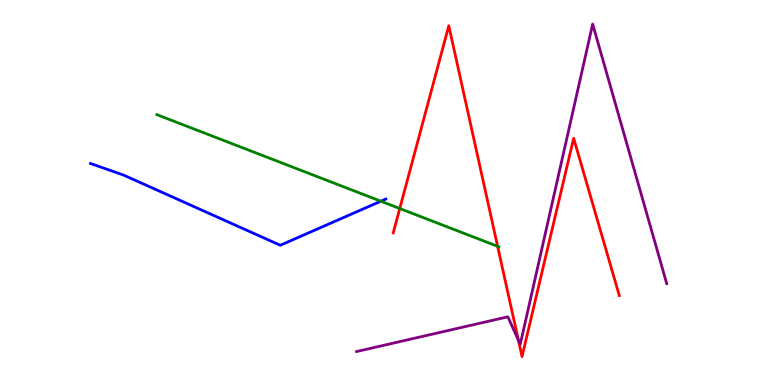[{'lines': ['blue', 'red'], 'intersections': []}, {'lines': ['green', 'red'], 'intersections': [{'x': 5.16, 'y': 4.58}, {'x': 6.42, 'y': 3.6}]}, {'lines': ['purple', 'red'], 'intersections': [{'x': 6.69, 'y': 1.16}]}, {'lines': ['blue', 'green'], 'intersections': [{'x': 4.91, 'y': 4.77}]}, {'lines': ['blue', 'purple'], 'intersections': []}, {'lines': ['green', 'purple'], 'intersections': []}]